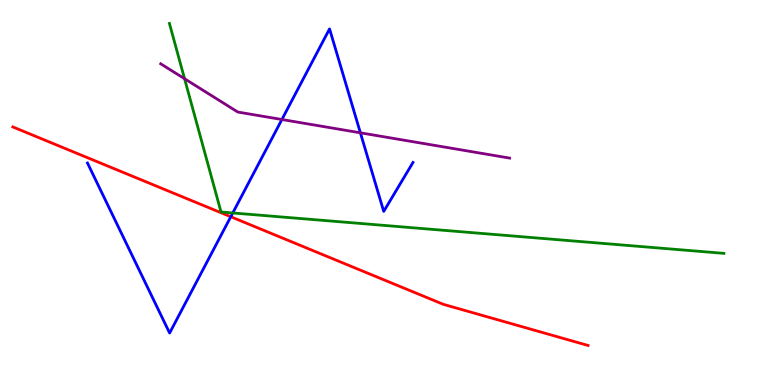[{'lines': ['blue', 'red'], 'intersections': [{'x': 2.98, 'y': 4.37}]}, {'lines': ['green', 'red'], 'intersections': []}, {'lines': ['purple', 'red'], 'intersections': []}, {'lines': ['blue', 'green'], 'intersections': [{'x': 3.0, 'y': 4.47}]}, {'lines': ['blue', 'purple'], 'intersections': [{'x': 3.64, 'y': 6.9}, {'x': 4.65, 'y': 6.55}]}, {'lines': ['green', 'purple'], 'intersections': [{'x': 2.38, 'y': 7.96}]}]